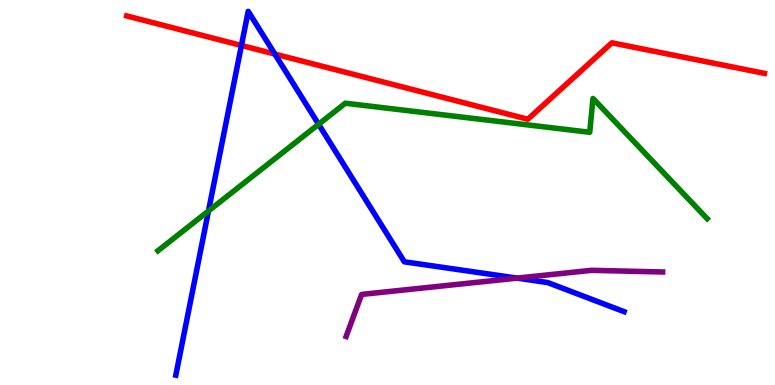[{'lines': ['blue', 'red'], 'intersections': [{'x': 3.12, 'y': 8.82}, {'x': 3.55, 'y': 8.6}]}, {'lines': ['green', 'red'], 'intersections': []}, {'lines': ['purple', 'red'], 'intersections': []}, {'lines': ['blue', 'green'], 'intersections': [{'x': 2.69, 'y': 4.52}, {'x': 4.11, 'y': 6.77}]}, {'lines': ['blue', 'purple'], 'intersections': [{'x': 6.67, 'y': 2.78}]}, {'lines': ['green', 'purple'], 'intersections': []}]